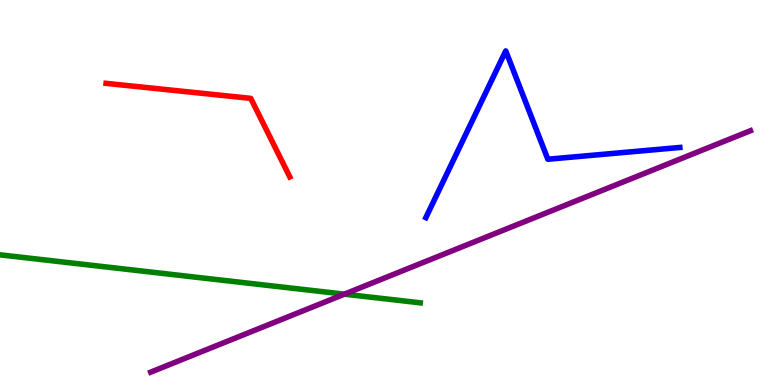[{'lines': ['blue', 'red'], 'intersections': []}, {'lines': ['green', 'red'], 'intersections': []}, {'lines': ['purple', 'red'], 'intersections': []}, {'lines': ['blue', 'green'], 'intersections': []}, {'lines': ['blue', 'purple'], 'intersections': []}, {'lines': ['green', 'purple'], 'intersections': [{'x': 4.44, 'y': 2.36}]}]